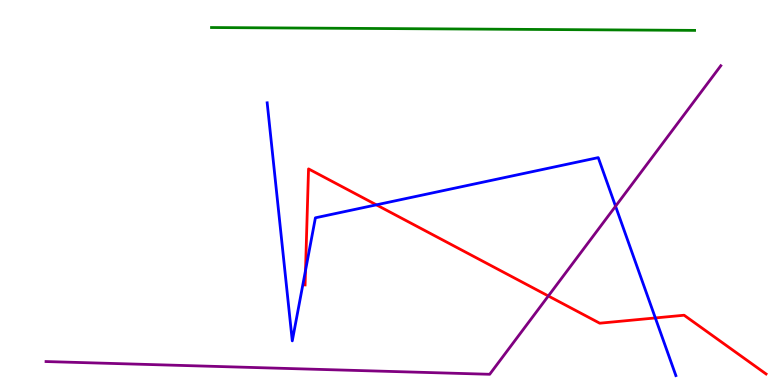[{'lines': ['blue', 'red'], 'intersections': [{'x': 3.94, 'y': 2.98}, {'x': 4.86, 'y': 4.68}, {'x': 8.46, 'y': 1.74}]}, {'lines': ['green', 'red'], 'intersections': []}, {'lines': ['purple', 'red'], 'intersections': [{'x': 7.08, 'y': 2.31}]}, {'lines': ['blue', 'green'], 'intersections': []}, {'lines': ['blue', 'purple'], 'intersections': [{'x': 7.94, 'y': 4.64}]}, {'lines': ['green', 'purple'], 'intersections': []}]